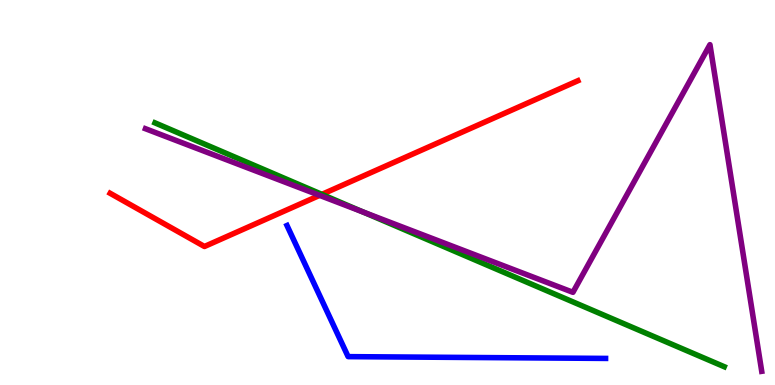[{'lines': ['blue', 'red'], 'intersections': []}, {'lines': ['green', 'red'], 'intersections': [{'x': 4.15, 'y': 4.95}]}, {'lines': ['purple', 'red'], 'intersections': [{'x': 4.12, 'y': 4.93}]}, {'lines': ['blue', 'green'], 'intersections': []}, {'lines': ['blue', 'purple'], 'intersections': []}, {'lines': ['green', 'purple'], 'intersections': [{'x': 4.68, 'y': 4.49}]}]